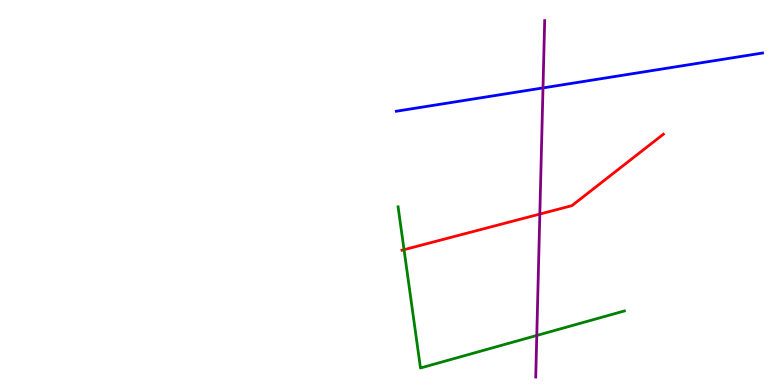[{'lines': ['blue', 'red'], 'intersections': []}, {'lines': ['green', 'red'], 'intersections': [{'x': 5.21, 'y': 3.51}]}, {'lines': ['purple', 'red'], 'intersections': [{'x': 6.97, 'y': 4.44}]}, {'lines': ['blue', 'green'], 'intersections': []}, {'lines': ['blue', 'purple'], 'intersections': [{'x': 7.01, 'y': 7.72}]}, {'lines': ['green', 'purple'], 'intersections': [{'x': 6.93, 'y': 1.29}]}]